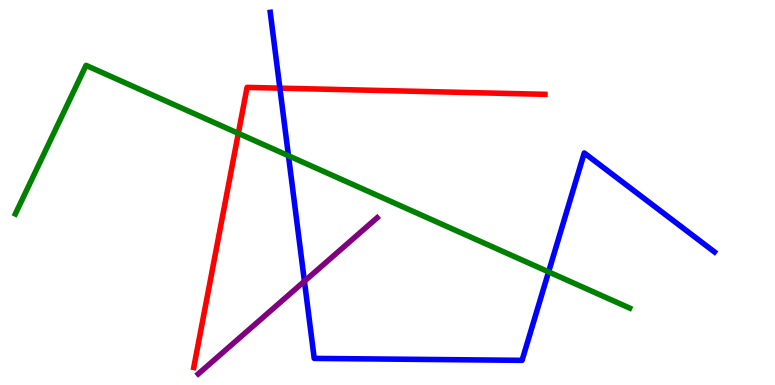[{'lines': ['blue', 'red'], 'intersections': [{'x': 3.61, 'y': 7.71}]}, {'lines': ['green', 'red'], 'intersections': [{'x': 3.08, 'y': 6.54}]}, {'lines': ['purple', 'red'], 'intersections': []}, {'lines': ['blue', 'green'], 'intersections': [{'x': 3.72, 'y': 5.95}, {'x': 7.08, 'y': 2.94}]}, {'lines': ['blue', 'purple'], 'intersections': [{'x': 3.93, 'y': 2.69}]}, {'lines': ['green', 'purple'], 'intersections': []}]